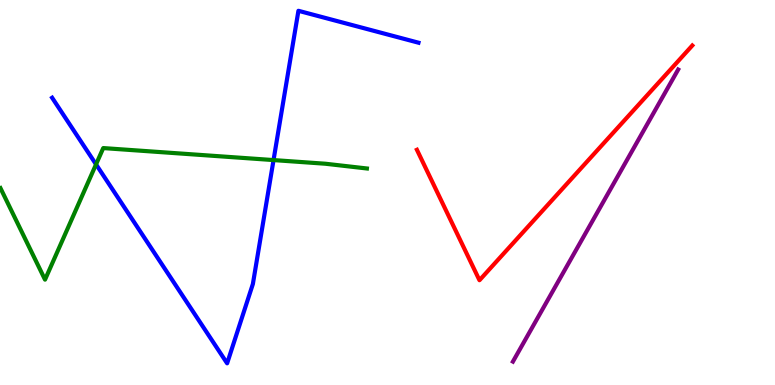[{'lines': ['blue', 'red'], 'intersections': []}, {'lines': ['green', 'red'], 'intersections': []}, {'lines': ['purple', 'red'], 'intersections': []}, {'lines': ['blue', 'green'], 'intersections': [{'x': 1.24, 'y': 5.73}, {'x': 3.53, 'y': 5.84}]}, {'lines': ['blue', 'purple'], 'intersections': []}, {'lines': ['green', 'purple'], 'intersections': []}]